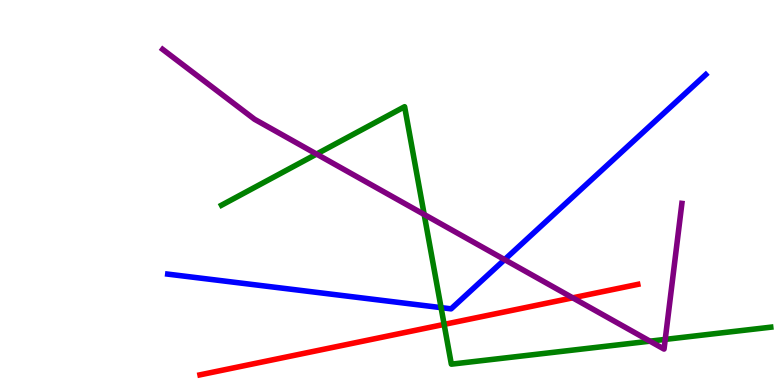[{'lines': ['blue', 'red'], 'intersections': []}, {'lines': ['green', 'red'], 'intersections': [{'x': 5.73, 'y': 1.57}]}, {'lines': ['purple', 'red'], 'intersections': [{'x': 7.39, 'y': 2.26}]}, {'lines': ['blue', 'green'], 'intersections': [{'x': 5.69, 'y': 2.01}]}, {'lines': ['blue', 'purple'], 'intersections': [{'x': 6.51, 'y': 3.26}]}, {'lines': ['green', 'purple'], 'intersections': [{'x': 4.08, 'y': 6.0}, {'x': 5.47, 'y': 4.43}, {'x': 8.39, 'y': 1.14}, {'x': 8.58, 'y': 1.18}]}]